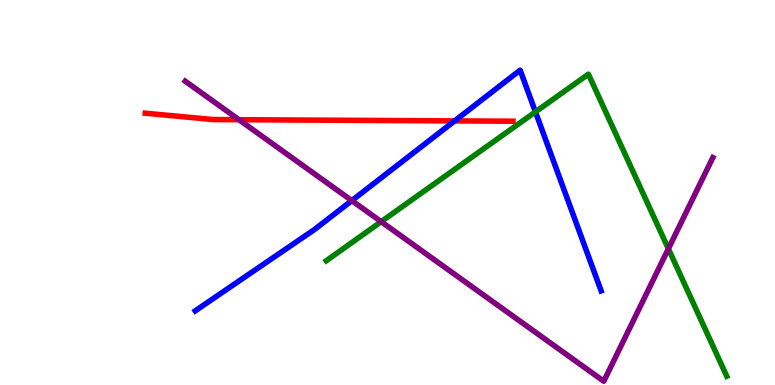[{'lines': ['blue', 'red'], 'intersections': [{'x': 5.87, 'y': 6.86}]}, {'lines': ['green', 'red'], 'intersections': []}, {'lines': ['purple', 'red'], 'intersections': [{'x': 3.08, 'y': 6.89}]}, {'lines': ['blue', 'green'], 'intersections': [{'x': 6.91, 'y': 7.09}]}, {'lines': ['blue', 'purple'], 'intersections': [{'x': 4.54, 'y': 4.79}]}, {'lines': ['green', 'purple'], 'intersections': [{'x': 4.92, 'y': 4.24}, {'x': 8.62, 'y': 3.54}]}]